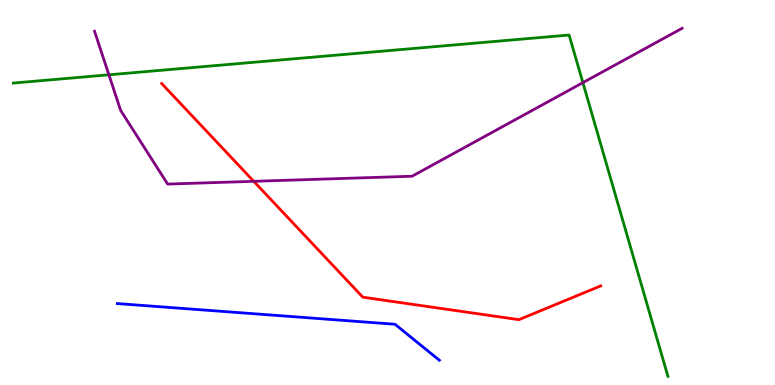[{'lines': ['blue', 'red'], 'intersections': []}, {'lines': ['green', 'red'], 'intersections': []}, {'lines': ['purple', 'red'], 'intersections': [{'x': 3.27, 'y': 5.29}]}, {'lines': ['blue', 'green'], 'intersections': []}, {'lines': ['blue', 'purple'], 'intersections': []}, {'lines': ['green', 'purple'], 'intersections': [{'x': 1.41, 'y': 8.06}, {'x': 7.52, 'y': 7.85}]}]